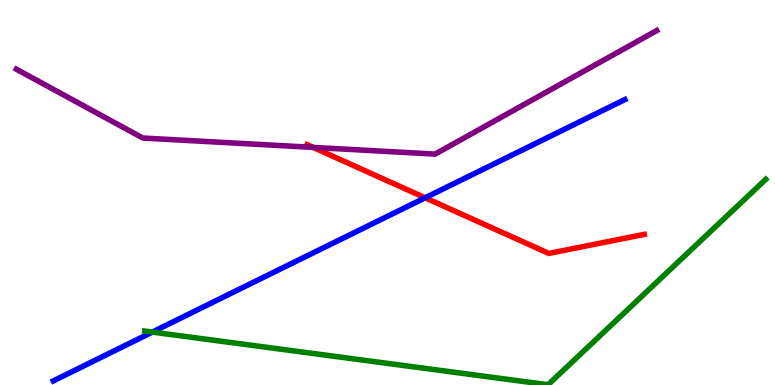[{'lines': ['blue', 'red'], 'intersections': [{'x': 5.49, 'y': 4.86}]}, {'lines': ['green', 'red'], 'intersections': []}, {'lines': ['purple', 'red'], 'intersections': [{'x': 4.04, 'y': 6.17}]}, {'lines': ['blue', 'green'], 'intersections': [{'x': 1.97, 'y': 1.37}]}, {'lines': ['blue', 'purple'], 'intersections': []}, {'lines': ['green', 'purple'], 'intersections': []}]